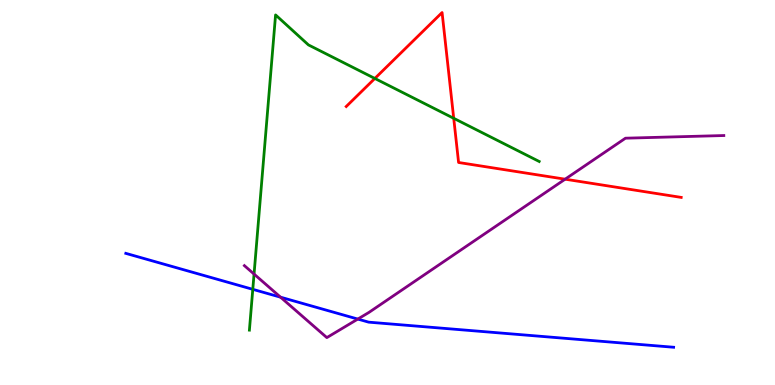[{'lines': ['blue', 'red'], 'intersections': []}, {'lines': ['green', 'red'], 'intersections': [{'x': 4.84, 'y': 7.96}, {'x': 5.85, 'y': 6.93}]}, {'lines': ['purple', 'red'], 'intersections': [{'x': 7.29, 'y': 5.35}]}, {'lines': ['blue', 'green'], 'intersections': [{'x': 3.26, 'y': 2.48}]}, {'lines': ['blue', 'purple'], 'intersections': [{'x': 3.62, 'y': 2.28}, {'x': 4.62, 'y': 1.71}]}, {'lines': ['green', 'purple'], 'intersections': [{'x': 3.28, 'y': 2.88}]}]